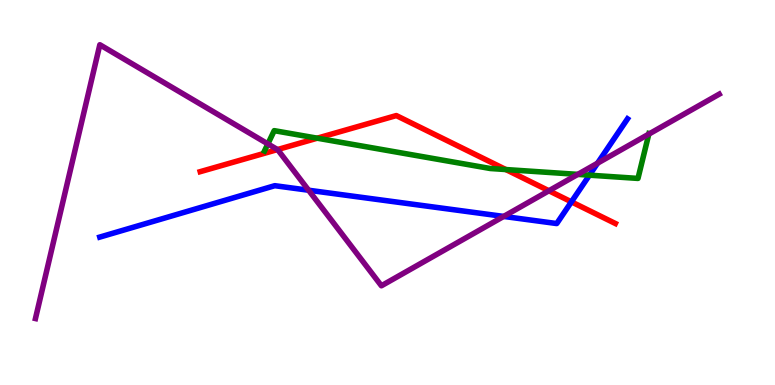[{'lines': ['blue', 'red'], 'intersections': [{'x': 7.37, 'y': 4.76}]}, {'lines': ['green', 'red'], 'intersections': [{'x': 4.09, 'y': 6.41}, {'x': 6.53, 'y': 5.6}]}, {'lines': ['purple', 'red'], 'intersections': [{'x': 3.58, 'y': 6.12}, {'x': 7.08, 'y': 5.05}]}, {'lines': ['blue', 'green'], 'intersections': [{'x': 7.61, 'y': 5.45}]}, {'lines': ['blue', 'purple'], 'intersections': [{'x': 3.98, 'y': 5.06}, {'x': 6.5, 'y': 4.38}, {'x': 7.71, 'y': 5.76}]}, {'lines': ['green', 'purple'], 'intersections': [{'x': 3.46, 'y': 6.26}, {'x': 7.46, 'y': 5.47}, {'x': 8.37, 'y': 6.52}]}]